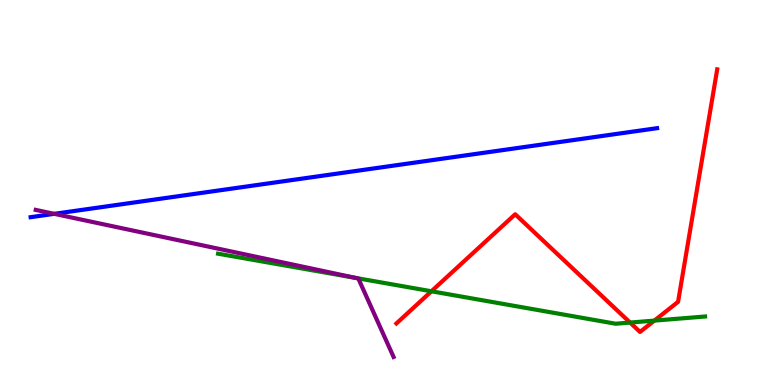[{'lines': ['blue', 'red'], 'intersections': []}, {'lines': ['green', 'red'], 'intersections': [{'x': 5.57, 'y': 2.43}, {'x': 8.13, 'y': 1.62}, {'x': 8.44, 'y': 1.67}]}, {'lines': ['purple', 'red'], 'intersections': []}, {'lines': ['blue', 'green'], 'intersections': []}, {'lines': ['blue', 'purple'], 'intersections': [{'x': 0.7, 'y': 4.45}]}, {'lines': ['green', 'purple'], 'intersections': [{'x': 4.6, 'y': 2.78}]}]